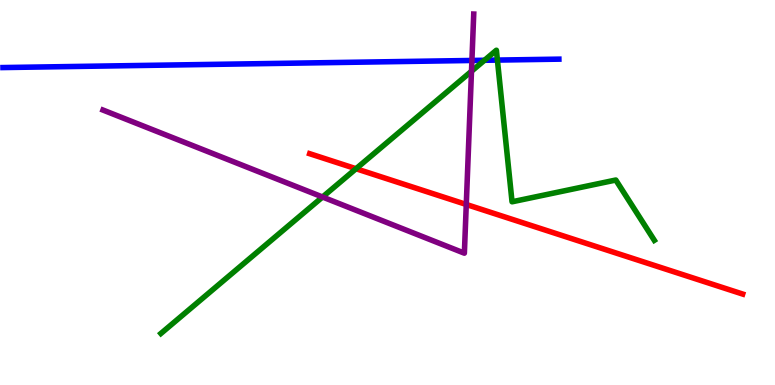[{'lines': ['blue', 'red'], 'intersections': []}, {'lines': ['green', 'red'], 'intersections': [{'x': 4.59, 'y': 5.62}]}, {'lines': ['purple', 'red'], 'intersections': [{'x': 6.02, 'y': 4.69}]}, {'lines': ['blue', 'green'], 'intersections': [{'x': 6.25, 'y': 8.43}, {'x': 6.42, 'y': 8.44}]}, {'lines': ['blue', 'purple'], 'intersections': [{'x': 6.09, 'y': 8.43}]}, {'lines': ['green', 'purple'], 'intersections': [{'x': 4.16, 'y': 4.88}, {'x': 6.08, 'y': 8.15}]}]